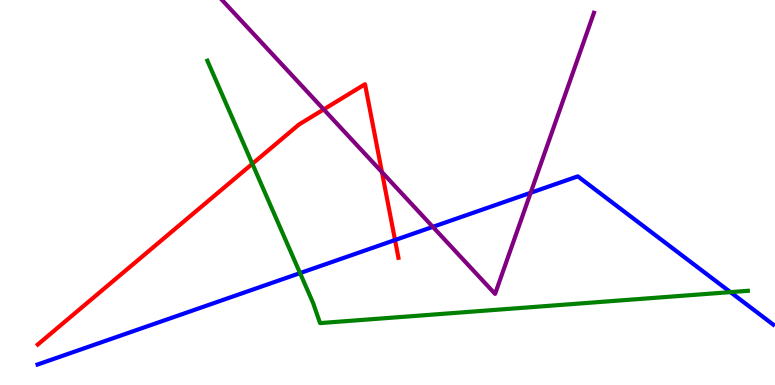[{'lines': ['blue', 'red'], 'intersections': [{'x': 5.1, 'y': 3.77}]}, {'lines': ['green', 'red'], 'intersections': [{'x': 3.26, 'y': 5.75}]}, {'lines': ['purple', 'red'], 'intersections': [{'x': 4.18, 'y': 7.16}, {'x': 4.93, 'y': 5.53}]}, {'lines': ['blue', 'green'], 'intersections': [{'x': 3.87, 'y': 2.91}, {'x': 9.42, 'y': 2.41}]}, {'lines': ['blue', 'purple'], 'intersections': [{'x': 5.58, 'y': 4.11}, {'x': 6.85, 'y': 4.99}]}, {'lines': ['green', 'purple'], 'intersections': []}]